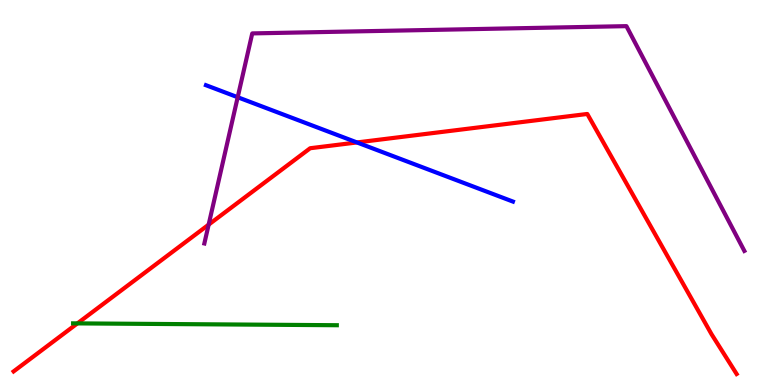[{'lines': ['blue', 'red'], 'intersections': [{'x': 4.61, 'y': 6.3}]}, {'lines': ['green', 'red'], 'intersections': [{'x': 0.999, 'y': 1.6}]}, {'lines': ['purple', 'red'], 'intersections': [{'x': 2.69, 'y': 4.17}]}, {'lines': ['blue', 'green'], 'intersections': []}, {'lines': ['blue', 'purple'], 'intersections': [{'x': 3.07, 'y': 7.47}]}, {'lines': ['green', 'purple'], 'intersections': []}]